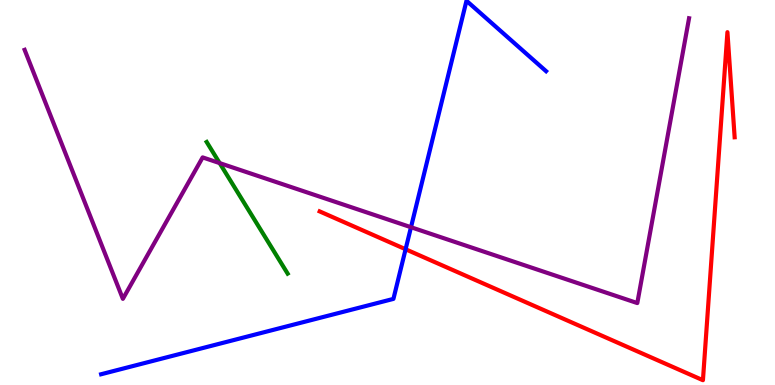[{'lines': ['blue', 'red'], 'intersections': [{'x': 5.23, 'y': 3.53}]}, {'lines': ['green', 'red'], 'intersections': []}, {'lines': ['purple', 'red'], 'intersections': []}, {'lines': ['blue', 'green'], 'intersections': []}, {'lines': ['blue', 'purple'], 'intersections': [{'x': 5.3, 'y': 4.1}]}, {'lines': ['green', 'purple'], 'intersections': [{'x': 2.83, 'y': 5.76}]}]